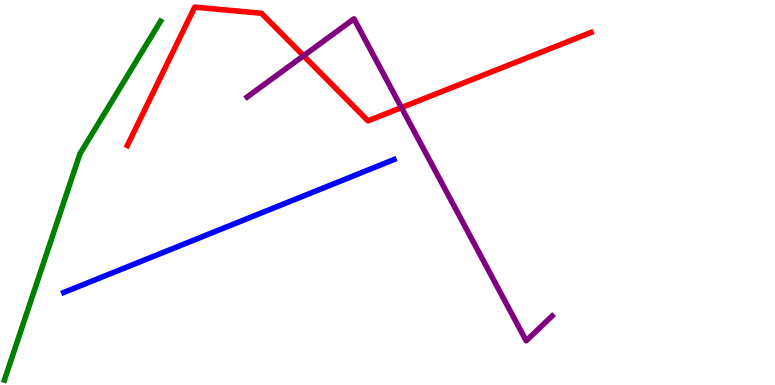[{'lines': ['blue', 'red'], 'intersections': []}, {'lines': ['green', 'red'], 'intersections': []}, {'lines': ['purple', 'red'], 'intersections': [{'x': 3.92, 'y': 8.55}, {'x': 5.18, 'y': 7.21}]}, {'lines': ['blue', 'green'], 'intersections': []}, {'lines': ['blue', 'purple'], 'intersections': []}, {'lines': ['green', 'purple'], 'intersections': []}]